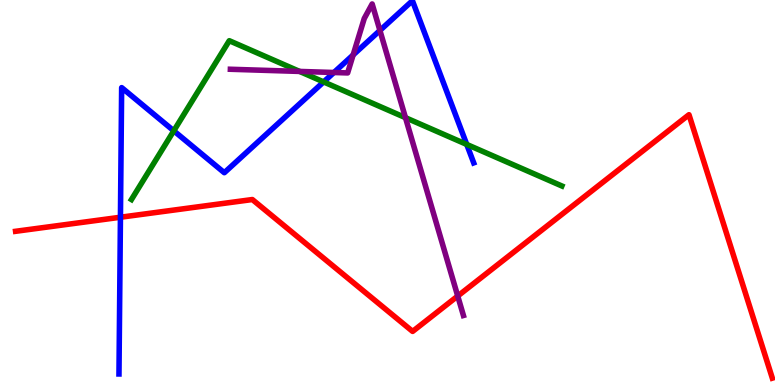[{'lines': ['blue', 'red'], 'intersections': [{'x': 1.55, 'y': 4.36}]}, {'lines': ['green', 'red'], 'intersections': []}, {'lines': ['purple', 'red'], 'intersections': [{'x': 5.91, 'y': 2.31}]}, {'lines': ['blue', 'green'], 'intersections': [{'x': 2.24, 'y': 6.6}, {'x': 4.18, 'y': 7.87}, {'x': 6.02, 'y': 6.25}]}, {'lines': ['blue', 'purple'], 'intersections': [{'x': 4.31, 'y': 8.12}, {'x': 4.56, 'y': 8.57}, {'x': 4.9, 'y': 9.21}]}, {'lines': ['green', 'purple'], 'intersections': [{'x': 3.87, 'y': 8.14}, {'x': 5.23, 'y': 6.94}]}]